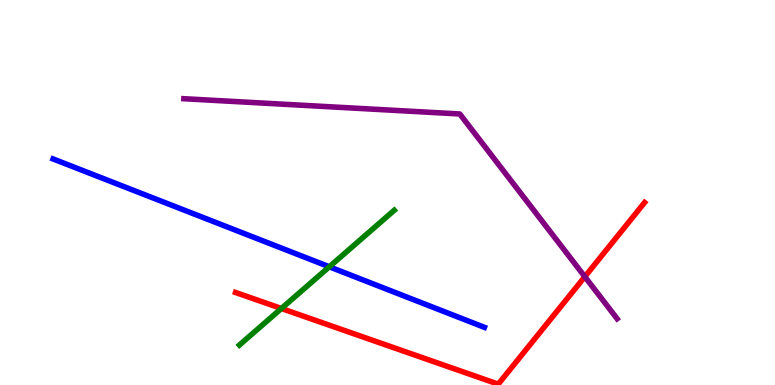[{'lines': ['blue', 'red'], 'intersections': []}, {'lines': ['green', 'red'], 'intersections': [{'x': 3.63, 'y': 1.99}]}, {'lines': ['purple', 'red'], 'intersections': [{'x': 7.55, 'y': 2.81}]}, {'lines': ['blue', 'green'], 'intersections': [{'x': 4.25, 'y': 3.07}]}, {'lines': ['blue', 'purple'], 'intersections': []}, {'lines': ['green', 'purple'], 'intersections': []}]